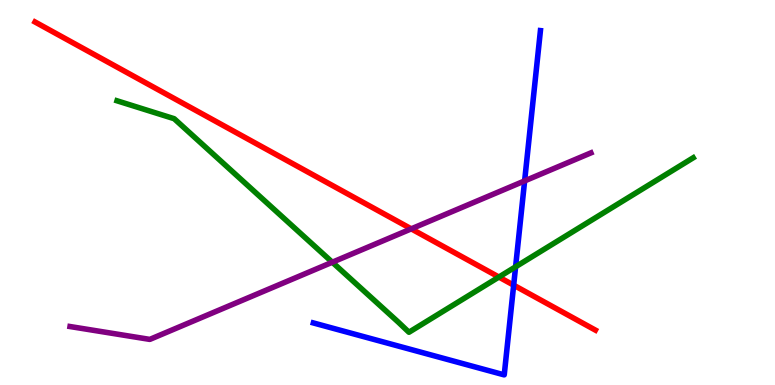[{'lines': ['blue', 'red'], 'intersections': [{'x': 6.63, 'y': 2.59}]}, {'lines': ['green', 'red'], 'intersections': [{'x': 6.44, 'y': 2.8}]}, {'lines': ['purple', 'red'], 'intersections': [{'x': 5.31, 'y': 4.06}]}, {'lines': ['blue', 'green'], 'intersections': [{'x': 6.65, 'y': 3.07}]}, {'lines': ['blue', 'purple'], 'intersections': [{'x': 6.77, 'y': 5.3}]}, {'lines': ['green', 'purple'], 'intersections': [{'x': 4.29, 'y': 3.19}]}]